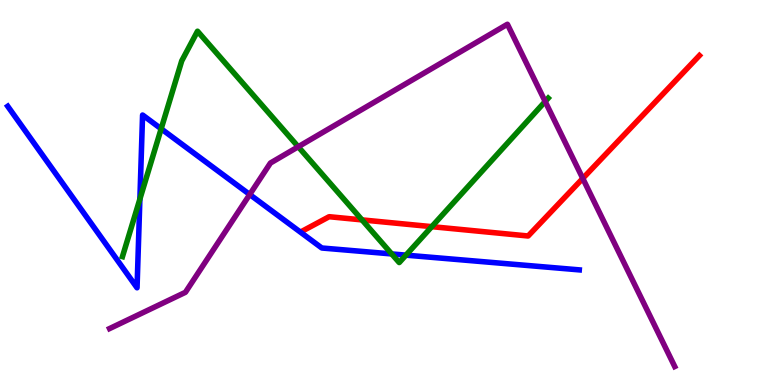[{'lines': ['blue', 'red'], 'intersections': []}, {'lines': ['green', 'red'], 'intersections': [{'x': 4.67, 'y': 4.29}, {'x': 5.57, 'y': 4.11}]}, {'lines': ['purple', 'red'], 'intersections': [{'x': 7.52, 'y': 5.37}]}, {'lines': ['blue', 'green'], 'intersections': [{'x': 1.8, 'y': 4.83}, {'x': 2.08, 'y': 6.65}, {'x': 5.05, 'y': 3.4}, {'x': 5.24, 'y': 3.37}]}, {'lines': ['blue', 'purple'], 'intersections': [{'x': 3.22, 'y': 4.95}]}, {'lines': ['green', 'purple'], 'intersections': [{'x': 3.85, 'y': 6.19}, {'x': 7.03, 'y': 7.36}]}]